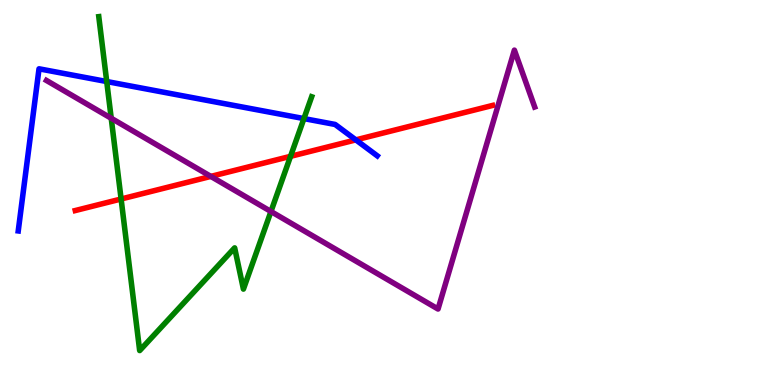[{'lines': ['blue', 'red'], 'intersections': [{'x': 4.59, 'y': 6.37}]}, {'lines': ['green', 'red'], 'intersections': [{'x': 1.56, 'y': 4.83}, {'x': 3.75, 'y': 5.94}]}, {'lines': ['purple', 'red'], 'intersections': [{'x': 2.72, 'y': 5.42}]}, {'lines': ['blue', 'green'], 'intersections': [{'x': 1.38, 'y': 7.88}, {'x': 3.92, 'y': 6.92}]}, {'lines': ['blue', 'purple'], 'intersections': []}, {'lines': ['green', 'purple'], 'intersections': [{'x': 1.44, 'y': 6.93}, {'x': 3.5, 'y': 4.51}]}]